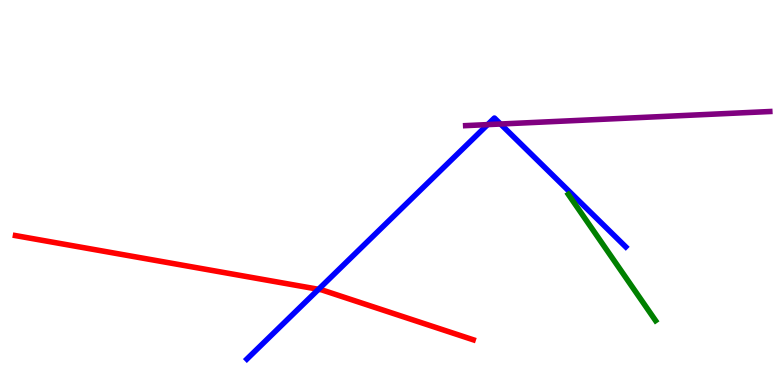[{'lines': ['blue', 'red'], 'intersections': [{'x': 4.11, 'y': 2.49}]}, {'lines': ['green', 'red'], 'intersections': []}, {'lines': ['purple', 'red'], 'intersections': []}, {'lines': ['blue', 'green'], 'intersections': []}, {'lines': ['blue', 'purple'], 'intersections': [{'x': 6.29, 'y': 6.76}, {'x': 6.46, 'y': 6.78}]}, {'lines': ['green', 'purple'], 'intersections': []}]